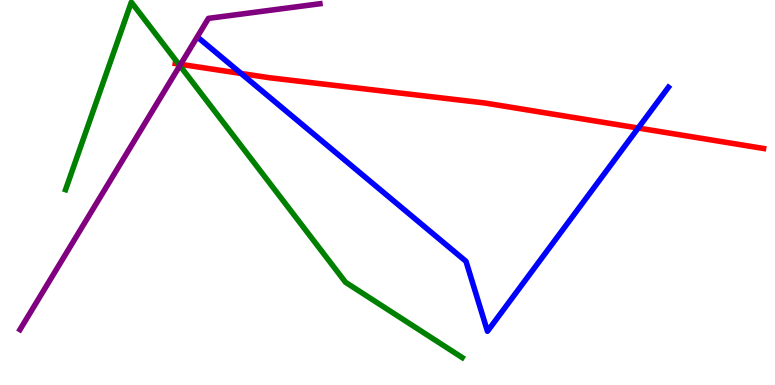[{'lines': ['blue', 'red'], 'intersections': [{'x': 3.11, 'y': 8.09}, {'x': 8.23, 'y': 6.67}]}, {'lines': ['green', 'red'], 'intersections': [{'x': 2.3, 'y': 8.34}]}, {'lines': ['purple', 'red'], 'intersections': [{'x': 2.33, 'y': 8.33}]}, {'lines': ['blue', 'green'], 'intersections': []}, {'lines': ['blue', 'purple'], 'intersections': []}, {'lines': ['green', 'purple'], 'intersections': [{'x': 2.32, 'y': 8.3}]}]